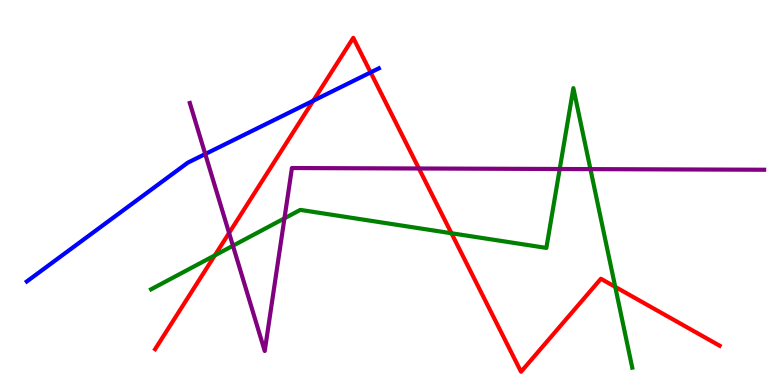[{'lines': ['blue', 'red'], 'intersections': [{'x': 4.04, 'y': 7.38}, {'x': 4.78, 'y': 8.12}]}, {'lines': ['green', 'red'], 'intersections': [{'x': 2.77, 'y': 3.37}, {'x': 5.83, 'y': 3.94}, {'x': 7.94, 'y': 2.55}]}, {'lines': ['purple', 'red'], 'intersections': [{'x': 2.96, 'y': 3.95}, {'x': 5.41, 'y': 5.62}]}, {'lines': ['blue', 'green'], 'intersections': []}, {'lines': ['blue', 'purple'], 'intersections': [{'x': 2.65, 'y': 6.0}]}, {'lines': ['green', 'purple'], 'intersections': [{'x': 3.01, 'y': 3.62}, {'x': 3.67, 'y': 4.33}, {'x': 7.22, 'y': 5.61}, {'x': 7.62, 'y': 5.61}]}]